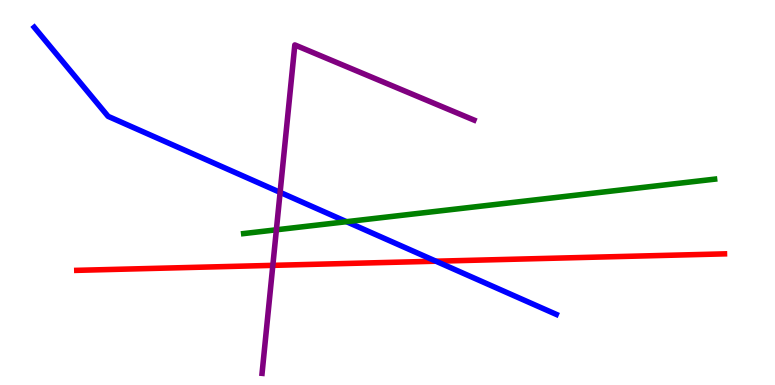[{'lines': ['blue', 'red'], 'intersections': [{'x': 5.63, 'y': 3.22}]}, {'lines': ['green', 'red'], 'intersections': []}, {'lines': ['purple', 'red'], 'intersections': [{'x': 3.52, 'y': 3.11}]}, {'lines': ['blue', 'green'], 'intersections': [{'x': 4.47, 'y': 4.24}]}, {'lines': ['blue', 'purple'], 'intersections': [{'x': 3.61, 'y': 5.0}]}, {'lines': ['green', 'purple'], 'intersections': [{'x': 3.57, 'y': 4.03}]}]